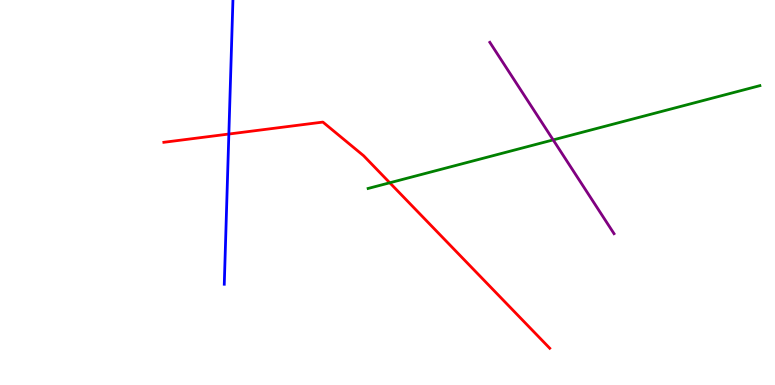[{'lines': ['blue', 'red'], 'intersections': [{'x': 2.95, 'y': 6.52}]}, {'lines': ['green', 'red'], 'intersections': [{'x': 5.03, 'y': 5.25}]}, {'lines': ['purple', 'red'], 'intersections': []}, {'lines': ['blue', 'green'], 'intersections': []}, {'lines': ['blue', 'purple'], 'intersections': []}, {'lines': ['green', 'purple'], 'intersections': [{'x': 7.14, 'y': 6.37}]}]